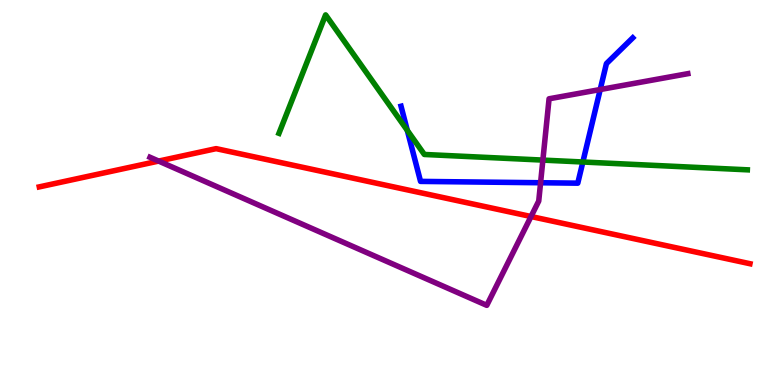[{'lines': ['blue', 'red'], 'intersections': []}, {'lines': ['green', 'red'], 'intersections': []}, {'lines': ['purple', 'red'], 'intersections': [{'x': 2.05, 'y': 5.82}, {'x': 6.85, 'y': 4.38}]}, {'lines': ['blue', 'green'], 'intersections': [{'x': 5.26, 'y': 6.61}, {'x': 7.52, 'y': 5.79}]}, {'lines': ['blue', 'purple'], 'intersections': [{'x': 6.98, 'y': 5.25}, {'x': 7.74, 'y': 7.67}]}, {'lines': ['green', 'purple'], 'intersections': [{'x': 7.0, 'y': 5.84}]}]